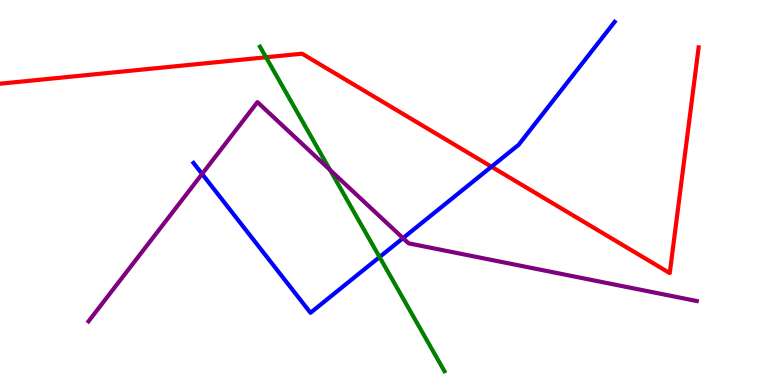[{'lines': ['blue', 'red'], 'intersections': [{'x': 6.34, 'y': 5.67}]}, {'lines': ['green', 'red'], 'intersections': [{'x': 3.43, 'y': 8.51}]}, {'lines': ['purple', 'red'], 'intersections': []}, {'lines': ['blue', 'green'], 'intersections': [{'x': 4.9, 'y': 3.32}]}, {'lines': ['blue', 'purple'], 'intersections': [{'x': 2.61, 'y': 5.48}, {'x': 5.2, 'y': 3.82}]}, {'lines': ['green', 'purple'], 'intersections': [{'x': 4.26, 'y': 5.59}]}]